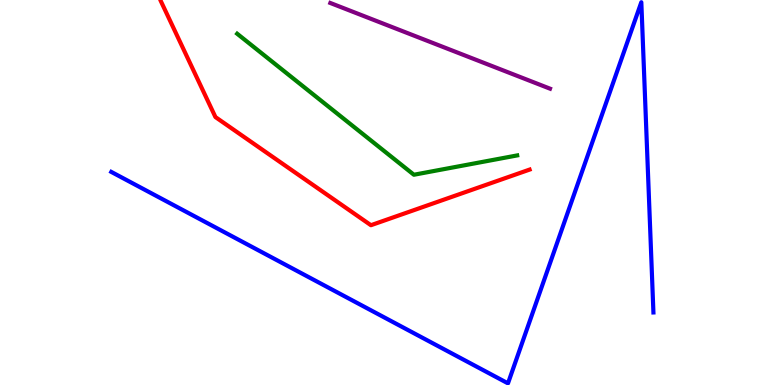[{'lines': ['blue', 'red'], 'intersections': []}, {'lines': ['green', 'red'], 'intersections': []}, {'lines': ['purple', 'red'], 'intersections': []}, {'lines': ['blue', 'green'], 'intersections': []}, {'lines': ['blue', 'purple'], 'intersections': []}, {'lines': ['green', 'purple'], 'intersections': []}]